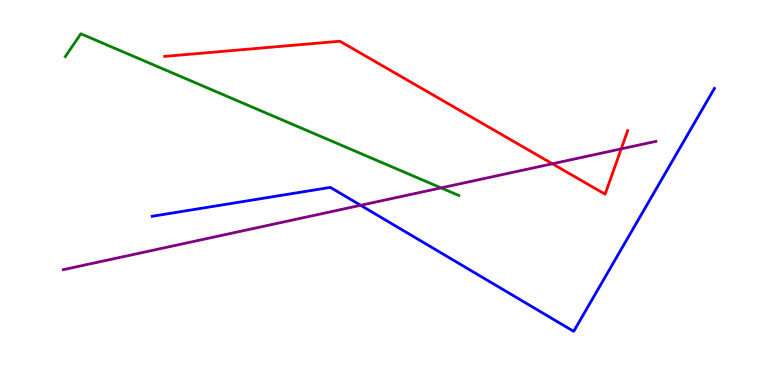[{'lines': ['blue', 'red'], 'intersections': []}, {'lines': ['green', 'red'], 'intersections': []}, {'lines': ['purple', 'red'], 'intersections': [{'x': 7.13, 'y': 5.75}, {'x': 8.02, 'y': 6.13}]}, {'lines': ['blue', 'green'], 'intersections': []}, {'lines': ['blue', 'purple'], 'intersections': [{'x': 4.65, 'y': 4.67}]}, {'lines': ['green', 'purple'], 'intersections': [{'x': 5.69, 'y': 5.12}]}]